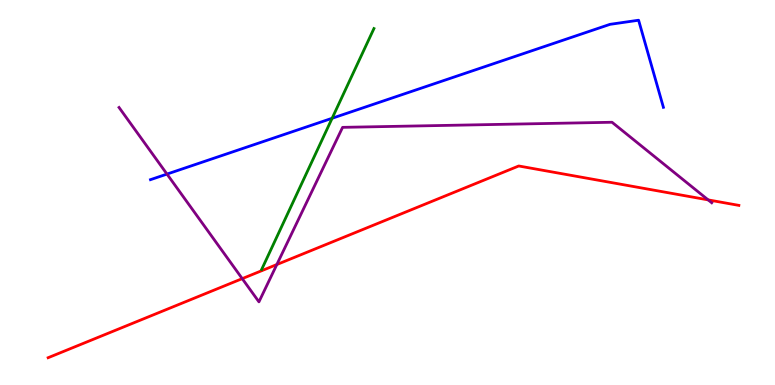[{'lines': ['blue', 'red'], 'intersections': []}, {'lines': ['green', 'red'], 'intersections': []}, {'lines': ['purple', 'red'], 'intersections': [{'x': 3.13, 'y': 2.76}, {'x': 3.57, 'y': 3.13}, {'x': 9.14, 'y': 4.81}]}, {'lines': ['blue', 'green'], 'intersections': [{'x': 4.29, 'y': 6.93}]}, {'lines': ['blue', 'purple'], 'intersections': [{'x': 2.15, 'y': 5.48}]}, {'lines': ['green', 'purple'], 'intersections': []}]